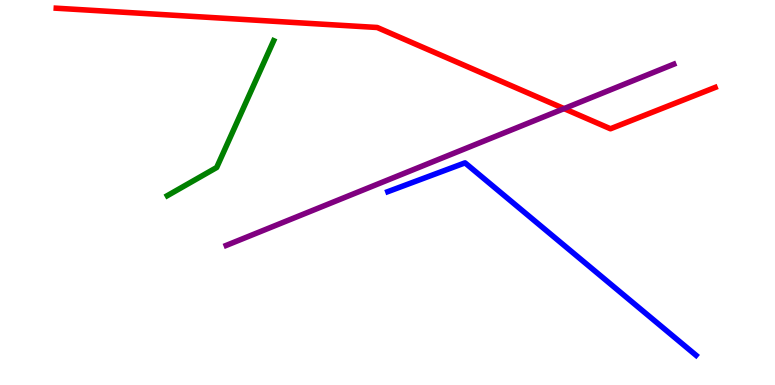[{'lines': ['blue', 'red'], 'intersections': []}, {'lines': ['green', 'red'], 'intersections': []}, {'lines': ['purple', 'red'], 'intersections': [{'x': 7.28, 'y': 7.18}]}, {'lines': ['blue', 'green'], 'intersections': []}, {'lines': ['blue', 'purple'], 'intersections': []}, {'lines': ['green', 'purple'], 'intersections': []}]